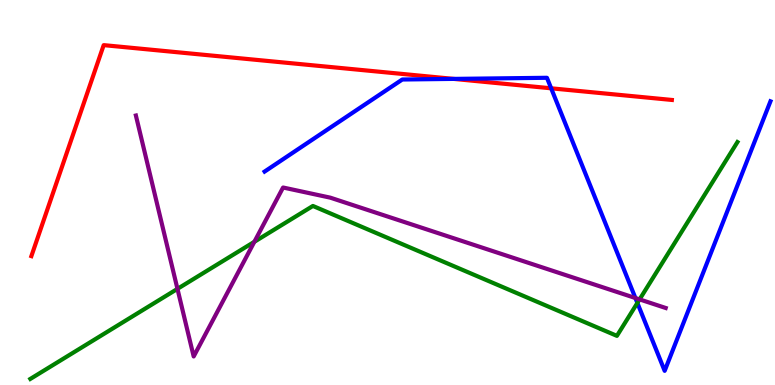[{'lines': ['blue', 'red'], 'intersections': [{'x': 5.85, 'y': 7.95}, {'x': 7.11, 'y': 7.71}]}, {'lines': ['green', 'red'], 'intersections': []}, {'lines': ['purple', 'red'], 'intersections': []}, {'lines': ['blue', 'green'], 'intersections': [{'x': 8.22, 'y': 2.13}]}, {'lines': ['blue', 'purple'], 'intersections': [{'x': 8.2, 'y': 2.26}]}, {'lines': ['green', 'purple'], 'intersections': [{'x': 2.29, 'y': 2.5}, {'x': 3.28, 'y': 3.72}, {'x': 8.25, 'y': 2.22}]}]